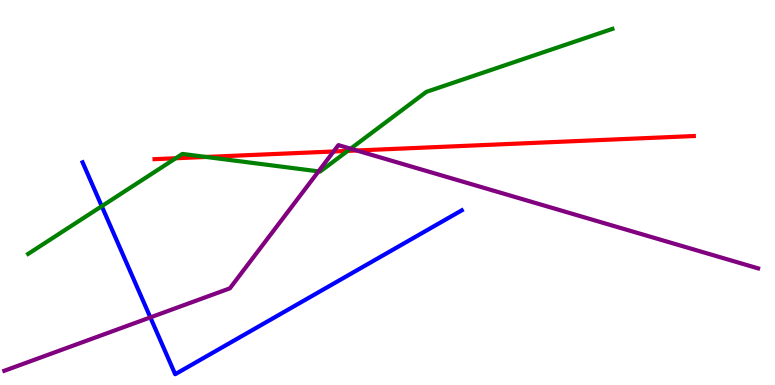[{'lines': ['blue', 'red'], 'intersections': []}, {'lines': ['green', 'red'], 'intersections': [{'x': 2.27, 'y': 5.89}, {'x': 2.66, 'y': 5.92}, {'x': 4.49, 'y': 6.08}]}, {'lines': ['purple', 'red'], 'intersections': [{'x': 4.3, 'y': 6.07}, {'x': 4.6, 'y': 6.09}]}, {'lines': ['blue', 'green'], 'intersections': [{'x': 1.31, 'y': 4.64}]}, {'lines': ['blue', 'purple'], 'intersections': [{'x': 1.94, 'y': 1.76}]}, {'lines': ['green', 'purple'], 'intersections': [{'x': 4.11, 'y': 5.55}, {'x': 4.52, 'y': 6.14}]}]